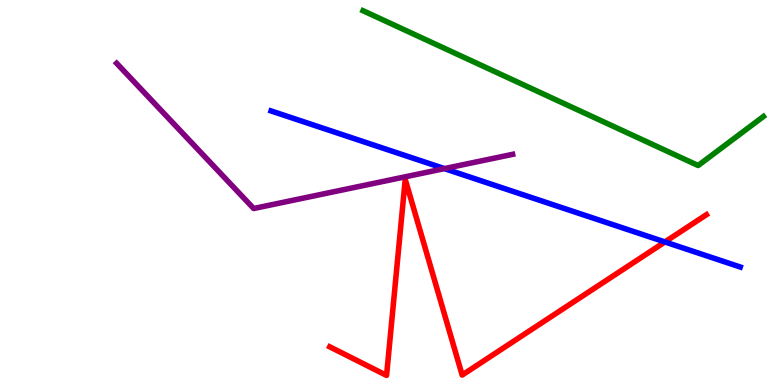[{'lines': ['blue', 'red'], 'intersections': [{'x': 8.58, 'y': 3.72}]}, {'lines': ['green', 'red'], 'intersections': []}, {'lines': ['purple', 'red'], 'intersections': []}, {'lines': ['blue', 'green'], 'intersections': []}, {'lines': ['blue', 'purple'], 'intersections': [{'x': 5.73, 'y': 5.62}]}, {'lines': ['green', 'purple'], 'intersections': []}]